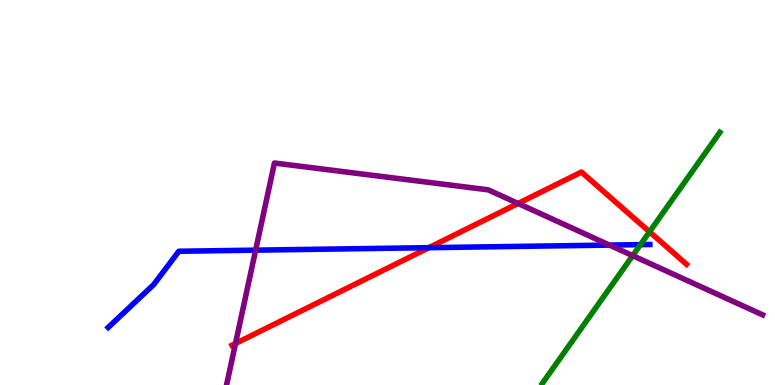[{'lines': ['blue', 'red'], 'intersections': [{'x': 5.53, 'y': 3.57}]}, {'lines': ['green', 'red'], 'intersections': [{'x': 8.38, 'y': 3.98}]}, {'lines': ['purple', 'red'], 'intersections': [{'x': 3.04, 'y': 1.08}, {'x': 6.68, 'y': 4.72}]}, {'lines': ['blue', 'green'], 'intersections': [{'x': 8.26, 'y': 3.65}]}, {'lines': ['blue', 'purple'], 'intersections': [{'x': 3.3, 'y': 3.5}, {'x': 7.86, 'y': 3.63}]}, {'lines': ['green', 'purple'], 'intersections': [{'x': 8.16, 'y': 3.36}]}]